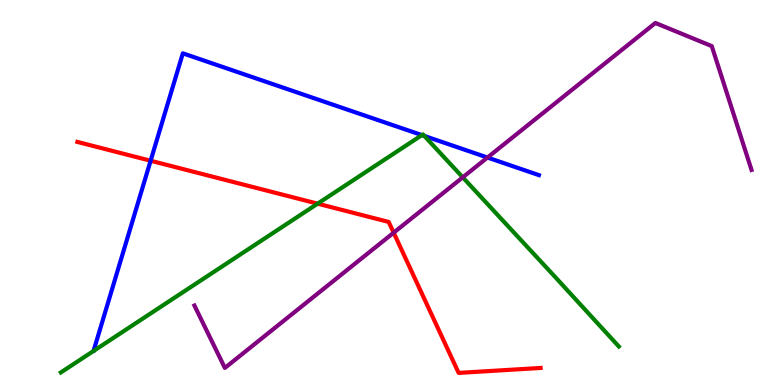[{'lines': ['blue', 'red'], 'intersections': [{'x': 1.94, 'y': 5.82}]}, {'lines': ['green', 'red'], 'intersections': [{'x': 4.1, 'y': 4.71}]}, {'lines': ['purple', 'red'], 'intersections': [{'x': 5.08, 'y': 3.96}]}, {'lines': ['blue', 'green'], 'intersections': [{'x': 5.44, 'y': 6.49}, {'x': 5.48, 'y': 6.47}]}, {'lines': ['blue', 'purple'], 'intersections': [{'x': 6.29, 'y': 5.91}]}, {'lines': ['green', 'purple'], 'intersections': [{'x': 5.97, 'y': 5.39}]}]